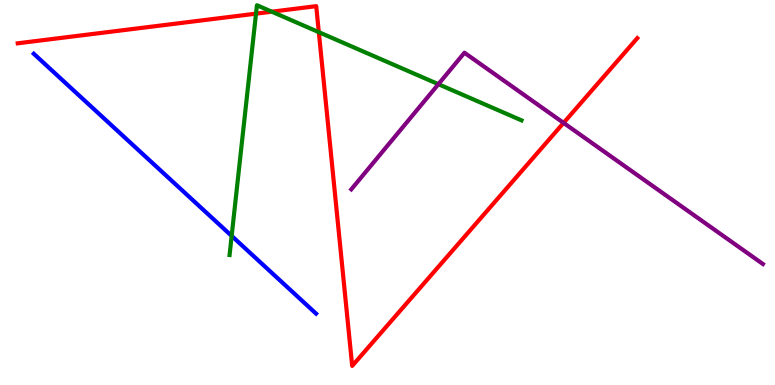[{'lines': ['blue', 'red'], 'intersections': []}, {'lines': ['green', 'red'], 'intersections': [{'x': 3.3, 'y': 9.65}, {'x': 3.51, 'y': 9.7}, {'x': 4.11, 'y': 9.16}]}, {'lines': ['purple', 'red'], 'intersections': [{'x': 7.27, 'y': 6.81}]}, {'lines': ['blue', 'green'], 'intersections': [{'x': 2.99, 'y': 3.87}]}, {'lines': ['blue', 'purple'], 'intersections': []}, {'lines': ['green', 'purple'], 'intersections': [{'x': 5.66, 'y': 7.81}]}]